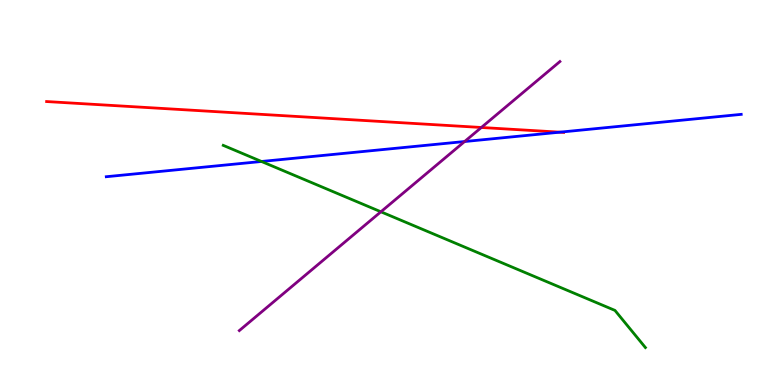[{'lines': ['blue', 'red'], 'intersections': [{'x': 7.22, 'y': 6.57}]}, {'lines': ['green', 'red'], 'intersections': []}, {'lines': ['purple', 'red'], 'intersections': [{'x': 6.21, 'y': 6.69}]}, {'lines': ['blue', 'green'], 'intersections': [{'x': 3.37, 'y': 5.81}]}, {'lines': ['blue', 'purple'], 'intersections': [{'x': 6.0, 'y': 6.32}]}, {'lines': ['green', 'purple'], 'intersections': [{'x': 4.91, 'y': 4.5}]}]